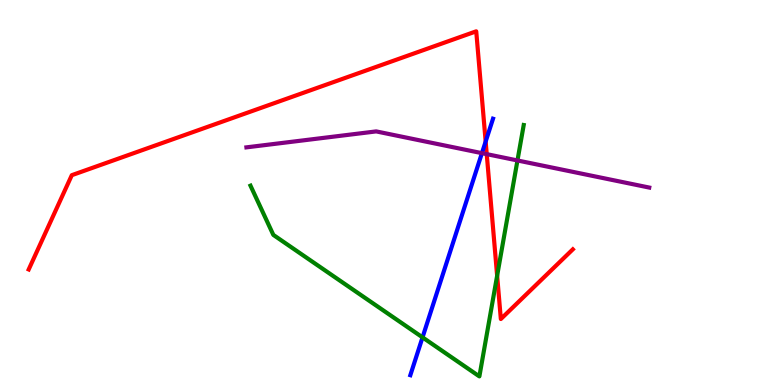[{'lines': ['blue', 'red'], 'intersections': [{'x': 6.27, 'y': 6.32}]}, {'lines': ['green', 'red'], 'intersections': [{'x': 6.41, 'y': 2.84}]}, {'lines': ['purple', 'red'], 'intersections': [{'x': 6.28, 'y': 6.0}]}, {'lines': ['blue', 'green'], 'intersections': [{'x': 5.45, 'y': 1.24}]}, {'lines': ['blue', 'purple'], 'intersections': [{'x': 6.22, 'y': 6.02}]}, {'lines': ['green', 'purple'], 'intersections': [{'x': 6.68, 'y': 5.83}]}]